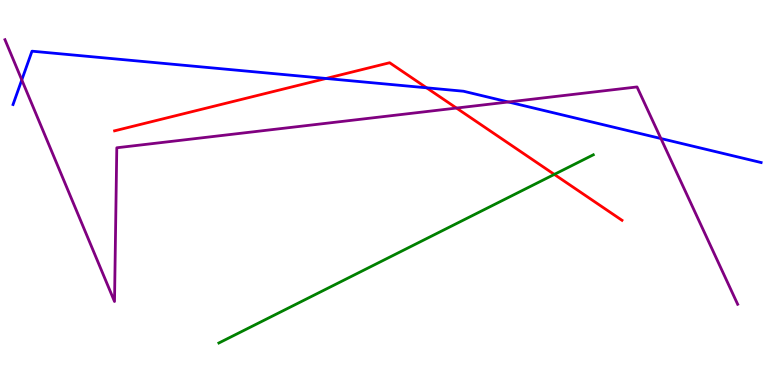[{'lines': ['blue', 'red'], 'intersections': [{'x': 4.21, 'y': 7.96}, {'x': 5.5, 'y': 7.72}]}, {'lines': ['green', 'red'], 'intersections': [{'x': 7.15, 'y': 5.47}]}, {'lines': ['purple', 'red'], 'intersections': [{'x': 5.89, 'y': 7.19}]}, {'lines': ['blue', 'green'], 'intersections': []}, {'lines': ['blue', 'purple'], 'intersections': [{'x': 0.281, 'y': 7.92}, {'x': 6.56, 'y': 7.35}, {'x': 8.53, 'y': 6.4}]}, {'lines': ['green', 'purple'], 'intersections': []}]